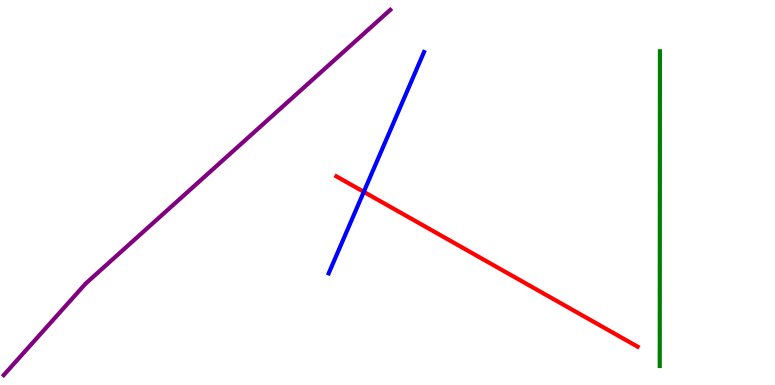[{'lines': ['blue', 'red'], 'intersections': [{'x': 4.69, 'y': 5.02}]}, {'lines': ['green', 'red'], 'intersections': []}, {'lines': ['purple', 'red'], 'intersections': []}, {'lines': ['blue', 'green'], 'intersections': []}, {'lines': ['blue', 'purple'], 'intersections': []}, {'lines': ['green', 'purple'], 'intersections': []}]